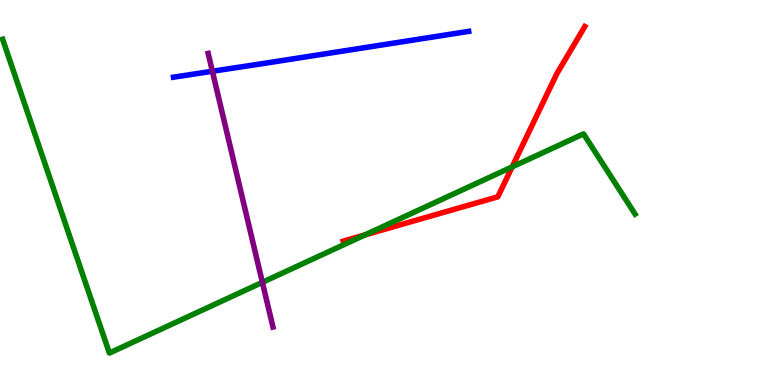[{'lines': ['blue', 'red'], 'intersections': []}, {'lines': ['green', 'red'], 'intersections': [{'x': 4.71, 'y': 3.9}, {'x': 6.61, 'y': 5.67}]}, {'lines': ['purple', 'red'], 'intersections': []}, {'lines': ['blue', 'green'], 'intersections': []}, {'lines': ['blue', 'purple'], 'intersections': [{'x': 2.74, 'y': 8.15}]}, {'lines': ['green', 'purple'], 'intersections': [{'x': 3.39, 'y': 2.67}]}]